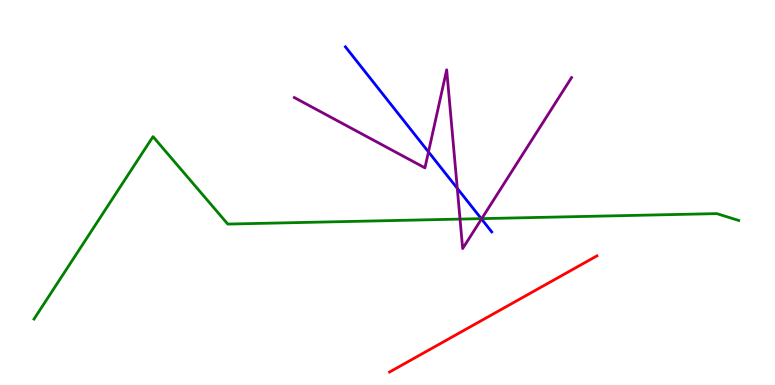[{'lines': ['blue', 'red'], 'intersections': []}, {'lines': ['green', 'red'], 'intersections': []}, {'lines': ['purple', 'red'], 'intersections': []}, {'lines': ['blue', 'green'], 'intersections': [{'x': 6.21, 'y': 4.32}]}, {'lines': ['blue', 'purple'], 'intersections': [{'x': 5.53, 'y': 6.05}, {'x': 5.9, 'y': 5.11}, {'x': 6.21, 'y': 4.31}]}, {'lines': ['green', 'purple'], 'intersections': [{'x': 5.94, 'y': 4.31}, {'x': 6.22, 'y': 4.32}]}]